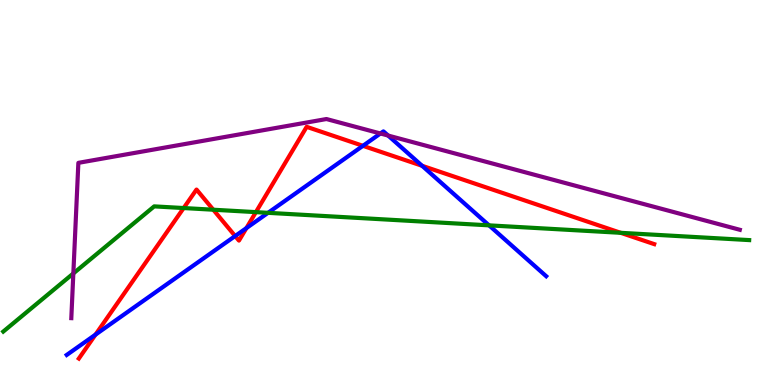[{'lines': ['blue', 'red'], 'intersections': [{'x': 1.23, 'y': 1.31}, {'x': 3.03, 'y': 3.87}, {'x': 3.18, 'y': 4.08}, {'x': 4.68, 'y': 6.21}, {'x': 5.45, 'y': 5.69}]}, {'lines': ['green', 'red'], 'intersections': [{'x': 2.37, 'y': 4.6}, {'x': 2.75, 'y': 4.55}, {'x': 3.3, 'y': 4.49}, {'x': 8.01, 'y': 3.95}]}, {'lines': ['purple', 'red'], 'intersections': []}, {'lines': ['blue', 'green'], 'intersections': [{'x': 3.46, 'y': 4.47}, {'x': 6.31, 'y': 4.15}]}, {'lines': ['blue', 'purple'], 'intersections': [{'x': 4.91, 'y': 6.53}, {'x': 5.01, 'y': 6.48}]}, {'lines': ['green', 'purple'], 'intersections': [{'x': 0.946, 'y': 2.9}]}]